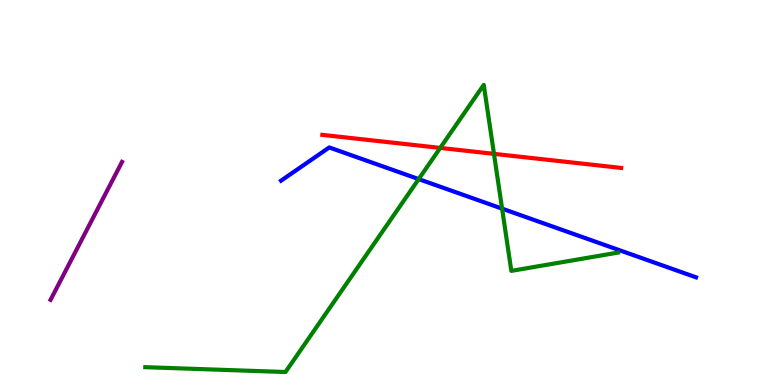[{'lines': ['blue', 'red'], 'intersections': []}, {'lines': ['green', 'red'], 'intersections': [{'x': 5.68, 'y': 6.16}, {'x': 6.37, 'y': 6.0}]}, {'lines': ['purple', 'red'], 'intersections': []}, {'lines': ['blue', 'green'], 'intersections': [{'x': 5.4, 'y': 5.35}, {'x': 6.48, 'y': 4.58}]}, {'lines': ['blue', 'purple'], 'intersections': []}, {'lines': ['green', 'purple'], 'intersections': []}]